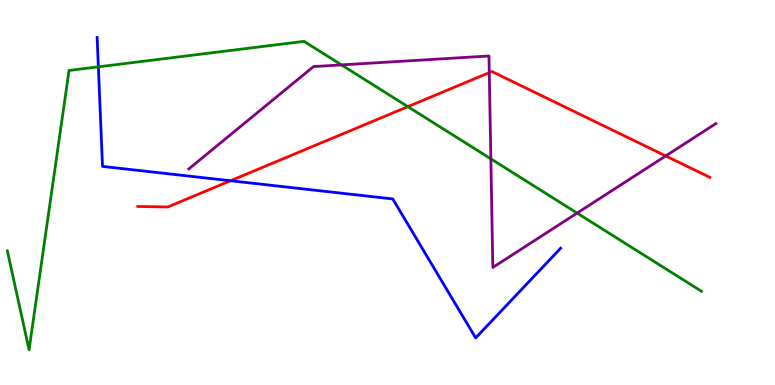[{'lines': ['blue', 'red'], 'intersections': [{'x': 2.97, 'y': 5.31}]}, {'lines': ['green', 'red'], 'intersections': [{'x': 5.26, 'y': 7.23}]}, {'lines': ['purple', 'red'], 'intersections': [{'x': 6.31, 'y': 8.11}, {'x': 8.59, 'y': 5.95}]}, {'lines': ['blue', 'green'], 'intersections': [{'x': 1.27, 'y': 8.26}]}, {'lines': ['blue', 'purple'], 'intersections': []}, {'lines': ['green', 'purple'], 'intersections': [{'x': 4.41, 'y': 8.31}, {'x': 6.33, 'y': 5.87}, {'x': 7.45, 'y': 4.47}]}]